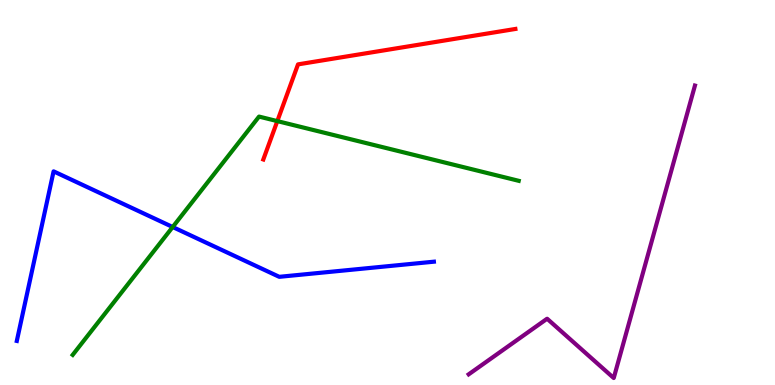[{'lines': ['blue', 'red'], 'intersections': []}, {'lines': ['green', 'red'], 'intersections': [{'x': 3.58, 'y': 6.85}]}, {'lines': ['purple', 'red'], 'intersections': []}, {'lines': ['blue', 'green'], 'intersections': [{'x': 2.23, 'y': 4.1}]}, {'lines': ['blue', 'purple'], 'intersections': []}, {'lines': ['green', 'purple'], 'intersections': []}]